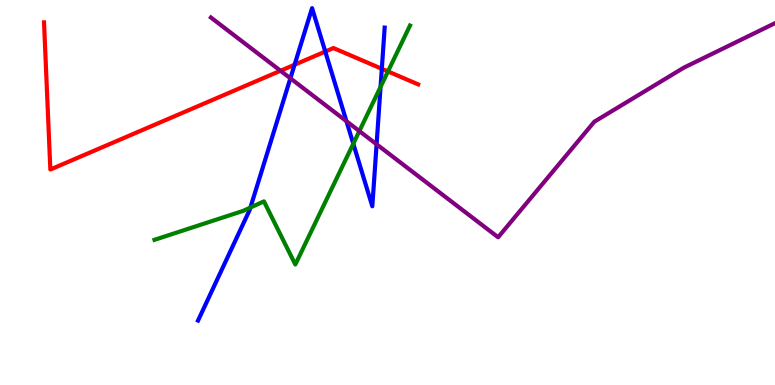[{'lines': ['blue', 'red'], 'intersections': [{'x': 3.8, 'y': 8.32}, {'x': 4.2, 'y': 8.66}, {'x': 4.93, 'y': 8.21}]}, {'lines': ['green', 'red'], 'intersections': [{'x': 5.01, 'y': 8.14}]}, {'lines': ['purple', 'red'], 'intersections': [{'x': 3.62, 'y': 8.16}]}, {'lines': ['blue', 'green'], 'intersections': [{'x': 3.23, 'y': 4.61}, {'x': 4.56, 'y': 6.27}, {'x': 4.91, 'y': 7.74}]}, {'lines': ['blue', 'purple'], 'intersections': [{'x': 3.75, 'y': 7.97}, {'x': 4.47, 'y': 6.85}, {'x': 4.86, 'y': 6.25}]}, {'lines': ['green', 'purple'], 'intersections': [{'x': 4.64, 'y': 6.6}]}]